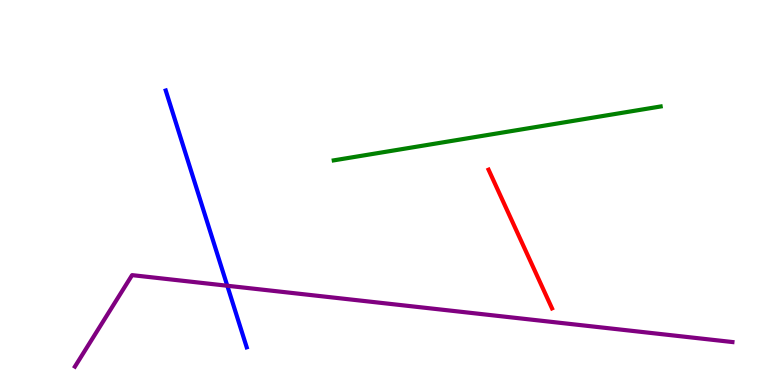[{'lines': ['blue', 'red'], 'intersections': []}, {'lines': ['green', 'red'], 'intersections': []}, {'lines': ['purple', 'red'], 'intersections': []}, {'lines': ['blue', 'green'], 'intersections': []}, {'lines': ['blue', 'purple'], 'intersections': [{'x': 2.93, 'y': 2.58}]}, {'lines': ['green', 'purple'], 'intersections': []}]